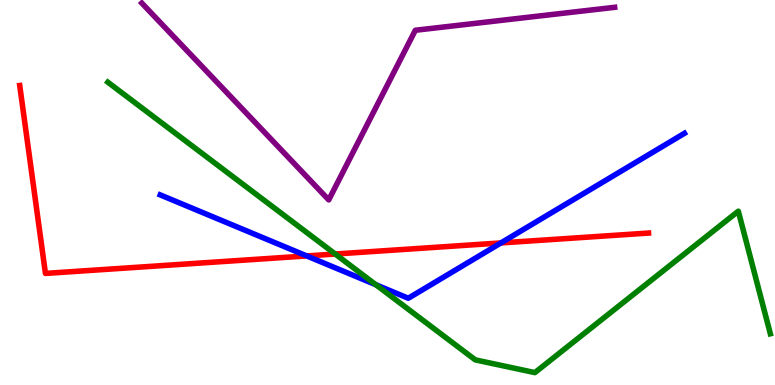[{'lines': ['blue', 'red'], 'intersections': [{'x': 3.96, 'y': 3.35}, {'x': 6.46, 'y': 3.69}]}, {'lines': ['green', 'red'], 'intersections': [{'x': 4.33, 'y': 3.4}]}, {'lines': ['purple', 'red'], 'intersections': []}, {'lines': ['blue', 'green'], 'intersections': [{'x': 4.85, 'y': 2.6}]}, {'lines': ['blue', 'purple'], 'intersections': []}, {'lines': ['green', 'purple'], 'intersections': []}]